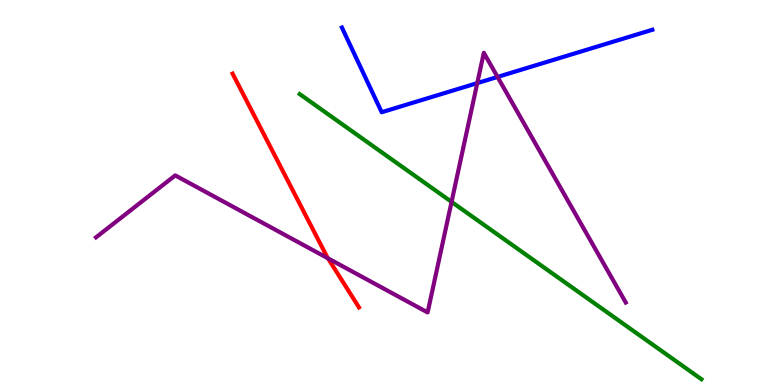[{'lines': ['blue', 'red'], 'intersections': []}, {'lines': ['green', 'red'], 'intersections': []}, {'lines': ['purple', 'red'], 'intersections': [{'x': 4.23, 'y': 3.29}]}, {'lines': ['blue', 'green'], 'intersections': []}, {'lines': ['blue', 'purple'], 'intersections': [{'x': 6.16, 'y': 7.84}, {'x': 6.42, 'y': 8.0}]}, {'lines': ['green', 'purple'], 'intersections': [{'x': 5.83, 'y': 4.76}]}]